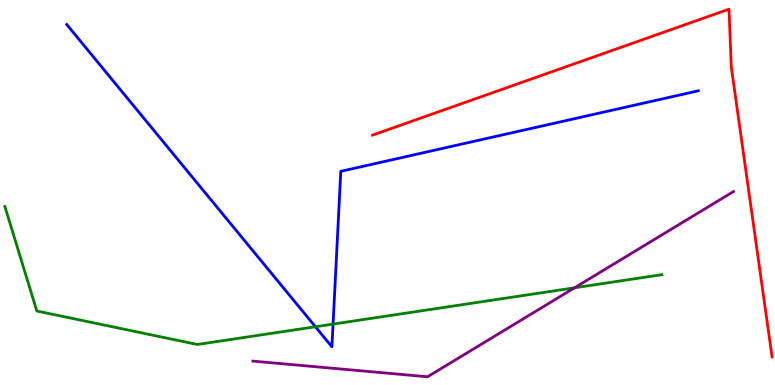[{'lines': ['blue', 'red'], 'intersections': []}, {'lines': ['green', 'red'], 'intersections': []}, {'lines': ['purple', 'red'], 'intersections': []}, {'lines': ['blue', 'green'], 'intersections': [{'x': 4.07, 'y': 1.51}, {'x': 4.3, 'y': 1.58}]}, {'lines': ['blue', 'purple'], 'intersections': []}, {'lines': ['green', 'purple'], 'intersections': [{'x': 7.41, 'y': 2.52}]}]